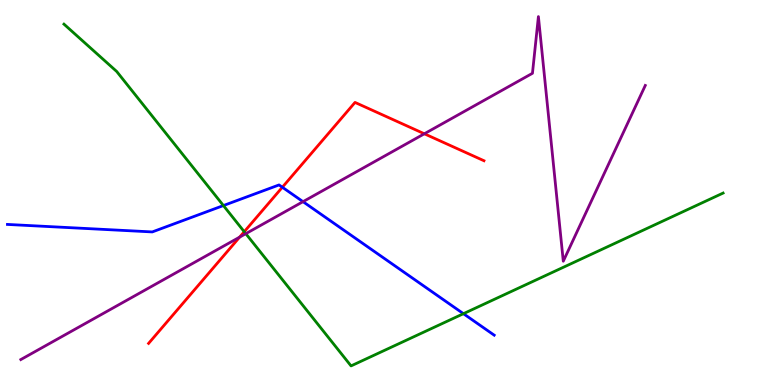[{'lines': ['blue', 'red'], 'intersections': [{'x': 3.64, 'y': 5.14}]}, {'lines': ['green', 'red'], 'intersections': [{'x': 3.15, 'y': 3.98}]}, {'lines': ['purple', 'red'], 'intersections': [{'x': 3.09, 'y': 3.84}, {'x': 5.48, 'y': 6.53}]}, {'lines': ['blue', 'green'], 'intersections': [{'x': 2.88, 'y': 4.66}, {'x': 5.98, 'y': 1.85}]}, {'lines': ['blue', 'purple'], 'intersections': [{'x': 3.91, 'y': 4.76}]}, {'lines': ['green', 'purple'], 'intersections': [{'x': 3.17, 'y': 3.93}]}]